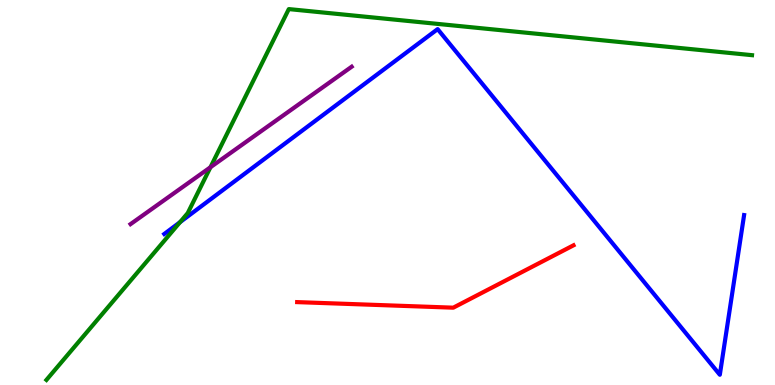[{'lines': ['blue', 'red'], 'intersections': []}, {'lines': ['green', 'red'], 'intersections': []}, {'lines': ['purple', 'red'], 'intersections': []}, {'lines': ['blue', 'green'], 'intersections': [{'x': 2.32, 'y': 4.23}]}, {'lines': ['blue', 'purple'], 'intersections': []}, {'lines': ['green', 'purple'], 'intersections': [{'x': 2.72, 'y': 5.66}]}]